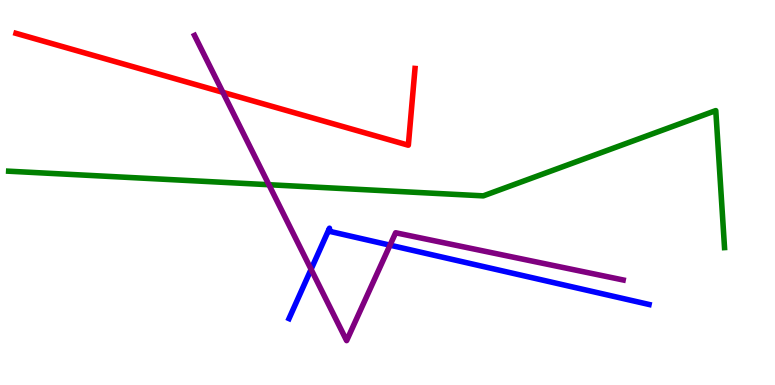[{'lines': ['blue', 'red'], 'intersections': []}, {'lines': ['green', 'red'], 'intersections': []}, {'lines': ['purple', 'red'], 'intersections': [{'x': 2.88, 'y': 7.6}]}, {'lines': ['blue', 'green'], 'intersections': []}, {'lines': ['blue', 'purple'], 'intersections': [{'x': 4.01, 'y': 3.0}, {'x': 5.03, 'y': 3.63}]}, {'lines': ['green', 'purple'], 'intersections': [{'x': 3.47, 'y': 5.2}]}]